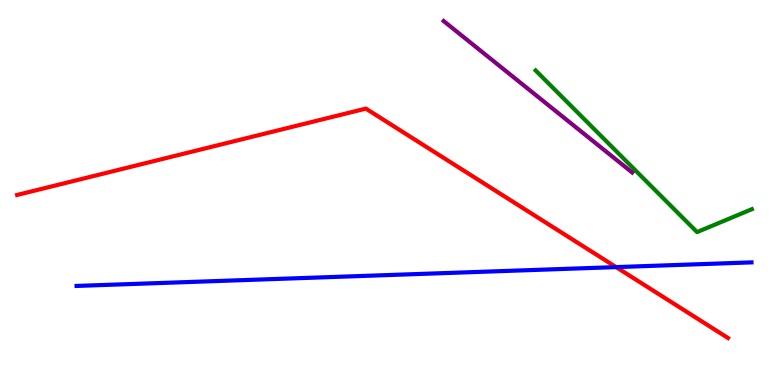[{'lines': ['blue', 'red'], 'intersections': [{'x': 7.95, 'y': 3.06}]}, {'lines': ['green', 'red'], 'intersections': []}, {'lines': ['purple', 'red'], 'intersections': []}, {'lines': ['blue', 'green'], 'intersections': []}, {'lines': ['blue', 'purple'], 'intersections': []}, {'lines': ['green', 'purple'], 'intersections': []}]